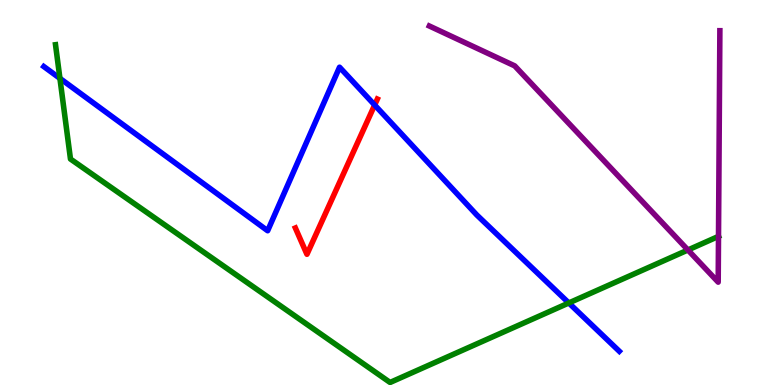[{'lines': ['blue', 'red'], 'intersections': [{'x': 4.83, 'y': 7.27}]}, {'lines': ['green', 'red'], 'intersections': []}, {'lines': ['purple', 'red'], 'intersections': []}, {'lines': ['blue', 'green'], 'intersections': [{'x': 0.773, 'y': 7.96}, {'x': 7.34, 'y': 2.13}]}, {'lines': ['blue', 'purple'], 'intersections': []}, {'lines': ['green', 'purple'], 'intersections': [{'x': 8.88, 'y': 3.51}, {'x': 9.27, 'y': 3.86}]}]